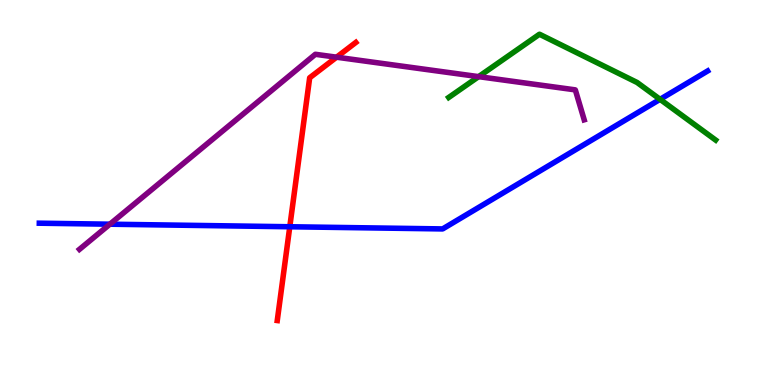[{'lines': ['blue', 'red'], 'intersections': [{'x': 3.74, 'y': 4.11}]}, {'lines': ['green', 'red'], 'intersections': []}, {'lines': ['purple', 'red'], 'intersections': [{'x': 4.34, 'y': 8.51}]}, {'lines': ['blue', 'green'], 'intersections': [{'x': 8.52, 'y': 7.42}]}, {'lines': ['blue', 'purple'], 'intersections': [{'x': 1.42, 'y': 4.18}]}, {'lines': ['green', 'purple'], 'intersections': [{'x': 6.18, 'y': 8.01}]}]